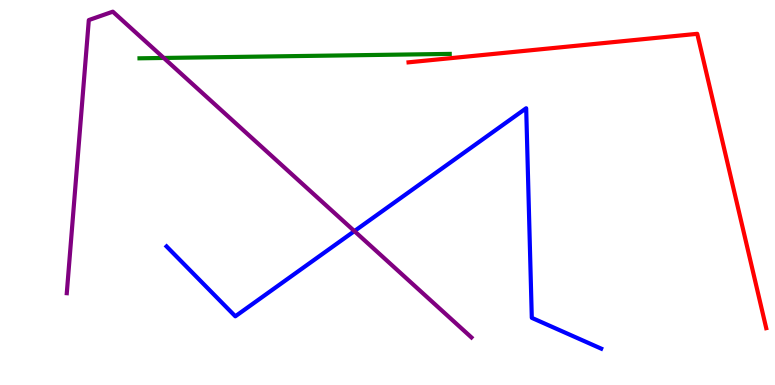[{'lines': ['blue', 'red'], 'intersections': []}, {'lines': ['green', 'red'], 'intersections': []}, {'lines': ['purple', 'red'], 'intersections': []}, {'lines': ['blue', 'green'], 'intersections': []}, {'lines': ['blue', 'purple'], 'intersections': [{'x': 4.57, 'y': 4.0}]}, {'lines': ['green', 'purple'], 'intersections': [{'x': 2.11, 'y': 8.49}]}]